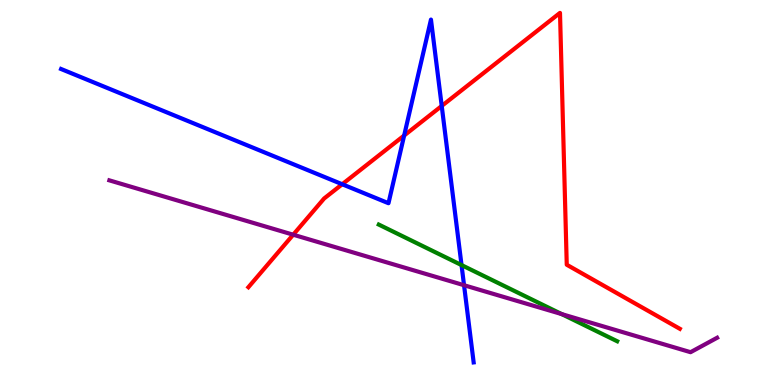[{'lines': ['blue', 'red'], 'intersections': [{'x': 4.42, 'y': 5.21}, {'x': 5.21, 'y': 6.48}, {'x': 5.7, 'y': 7.25}]}, {'lines': ['green', 'red'], 'intersections': []}, {'lines': ['purple', 'red'], 'intersections': [{'x': 3.78, 'y': 3.9}]}, {'lines': ['blue', 'green'], 'intersections': [{'x': 5.96, 'y': 3.12}]}, {'lines': ['blue', 'purple'], 'intersections': [{'x': 5.99, 'y': 2.59}]}, {'lines': ['green', 'purple'], 'intersections': [{'x': 7.25, 'y': 1.84}]}]